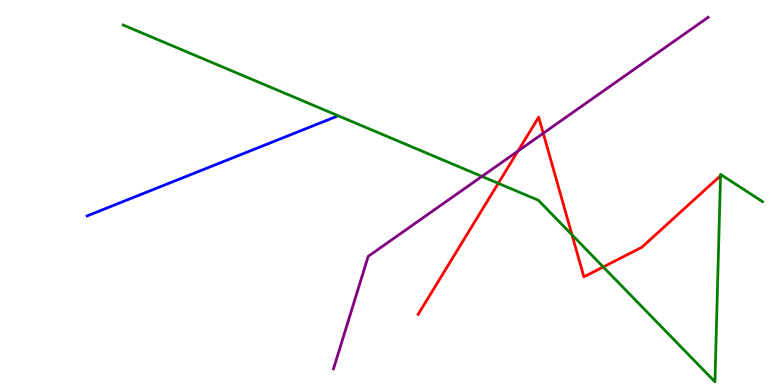[{'lines': ['blue', 'red'], 'intersections': []}, {'lines': ['green', 'red'], 'intersections': [{'x': 6.43, 'y': 5.24}, {'x': 7.38, 'y': 3.9}, {'x': 7.78, 'y': 3.07}, {'x': 9.3, 'y': 5.44}]}, {'lines': ['purple', 'red'], 'intersections': [{'x': 6.68, 'y': 6.08}, {'x': 7.01, 'y': 6.54}]}, {'lines': ['blue', 'green'], 'intersections': []}, {'lines': ['blue', 'purple'], 'intersections': []}, {'lines': ['green', 'purple'], 'intersections': [{'x': 6.22, 'y': 5.42}]}]